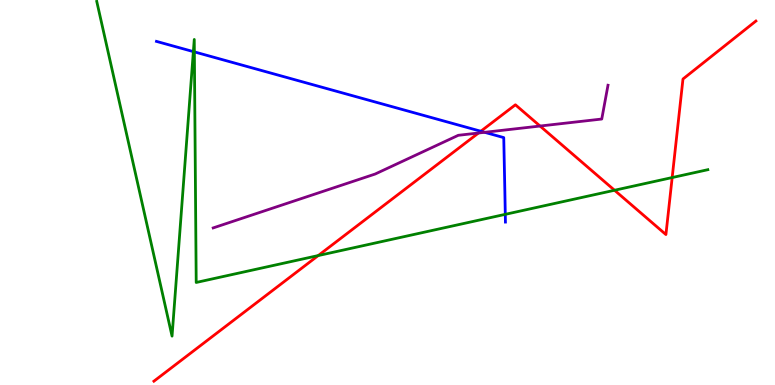[{'lines': ['blue', 'red'], 'intersections': [{'x': 6.2, 'y': 6.59}]}, {'lines': ['green', 'red'], 'intersections': [{'x': 4.11, 'y': 3.36}, {'x': 7.93, 'y': 5.06}, {'x': 8.67, 'y': 5.39}]}, {'lines': ['purple', 'red'], 'intersections': [{'x': 6.17, 'y': 6.55}, {'x': 6.97, 'y': 6.73}]}, {'lines': ['blue', 'green'], 'intersections': [{'x': 2.49, 'y': 8.66}, {'x': 2.51, 'y': 8.65}, {'x': 6.52, 'y': 4.43}]}, {'lines': ['blue', 'purple'], 'intersections': [{'x': 6.25, 'y': 6.56}]}, {'lines': ['green', 'purple'], 'intersections': []}]